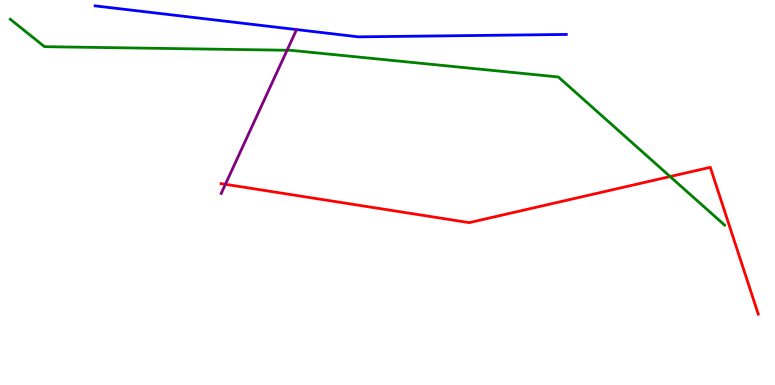[{'lines': ['blue', 'red'], 'intersections': []}, {'lines': ['green', 'red'], 'intersections': [{'x': 8.65, 'y': 5.41}]}, {'lines': ['purple', 'red'], 'intersections': [{'x': 2.91, 'y': 5.21}]}, {'lines': ['blue', 'green'], 'intersections': []}, {'lines': ['blue', 'purple'], 'intersections': []}, {'lines': ['green', 'purple'], 'intersections': [{'x': 3.7, 'y': 8.69}]}]